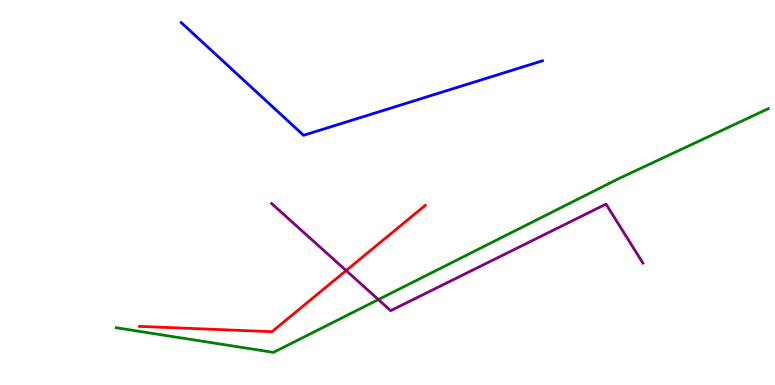[{'lines': ['blue', 'red'], 'intersections': []}, {'lines': ['green', 'red'], 'intersections': []}, {'lines': ['purple', 'red'], 'intersections': [{'x': 4.47, 'y': 2.97}]}, {'lines': ['blue', 'green'], 'intersections': []}, {'lines': ['blue', 'purple'], 'intersections': []}, {'lines': ['green', 'purple'], 'intersections': [{'x': 4.88, 'y': 2.22}]}]